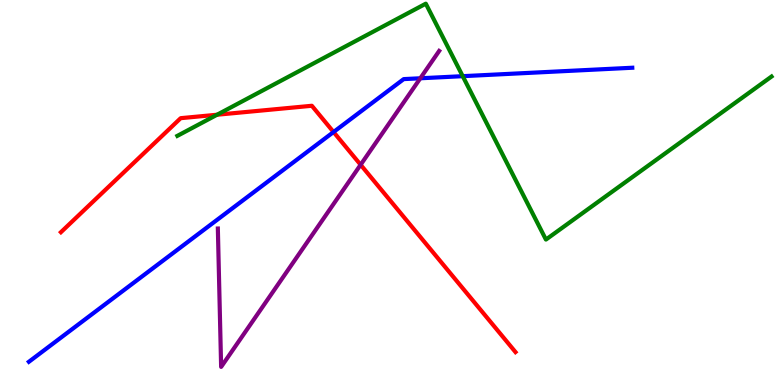[{'lines': ['blue', 'red'], 'intersections': [{'x': 4.3, 'y': 6.57}]}, {'lines': ['green', 'red'], 'intersections': [{'x': 2.8, 'y': 7.02}]}, {'lines': ['purple', 'red'], 'intersections': [{'x': 4.65, 'y': 5.72}]}, {'lines': ['blue', 'green'], 'intersections': [{'x': 5.97, 'y': 8.02}]}, {'lines': ['blue', 'purple'], 'intersections': [{'x': 5.42, 'y': 7.97}]}, {'lines': ['green', 'purple'], 'intersections': []}]